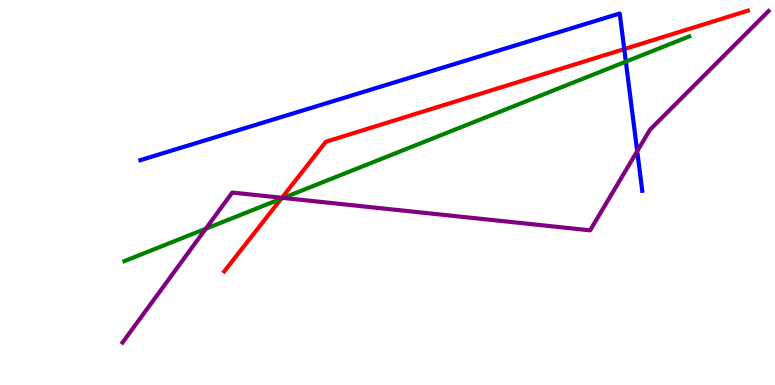[{'lines': ['blue', 'red'], 'intersections': [{'x': 8.05, 'y': 8.72}]}, {'lines': ['green', 'red'], 'intersections': [{'x': 3.63, 'y': 4.84}]}, {'lines': ['purple', 'red'], 'intersections': [{'x': 3.64, 'y': 4.86}]}, {'lines': ['blue', 'green'], 'intersections': [{'x': 8.08, 'y': 8.4}]}, {'lines': ['blue', 'purple'], 'intersections': [{'x': 8.22, 'y': 6.07}]}, {'lines': ['green', 'purple'], 'intersections': [{'x': 2.66, 'y': 4.06}, {'x': 3.65, 'y': 4.86}]}]